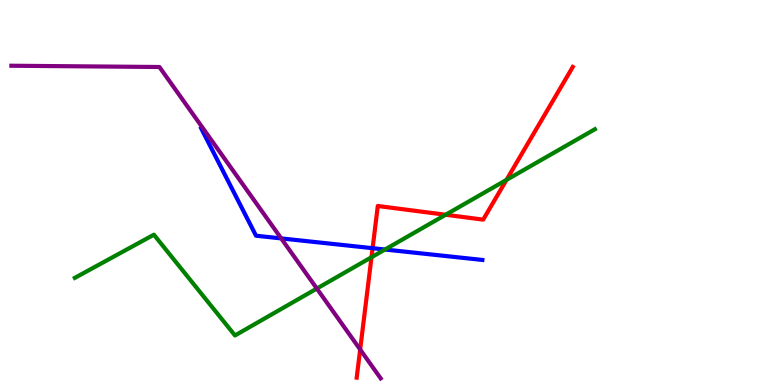[{'lines': ['blue', 'red'], 'intersections': [{'x': 4.81, 'y': 3.55}]}, {'lines': ['green', 'red'], 'intersections': [{'x': 4.79, 'y': 3.32}, {'x': 5.75, 'y': 4.42}, {'x': 6.54, 'y': 5.33}]}, {'lines': ['purple', 'red'], 'intersections': [{'x': 4.65, 'y': 0.922}]}, {'lines': ['blue', 'green'], 'intersections': [{'x': 4.97, 'y': 3.52}]}, {'lines': ['blue', 'purple'], 'intersections': [{'x': 3.63, 'y': 3.81}]}, {'lines': ['green', 'purple'], 'intersections': [{'x': 4.09, 'y': 2.51}]}]